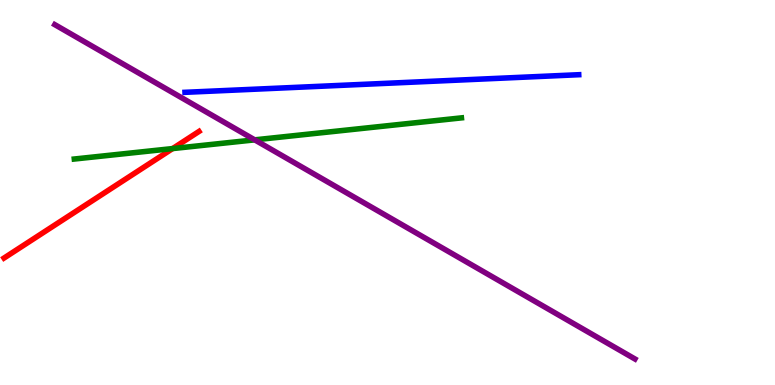[{'lines': ['blue', 'red'], 'intersections': []}, {'lines': ['green', 'red'], 'intersections': [{'x': 2.23, 'y': 6.14}]}, {'lines': ['purple', 'red'], 'intersections': []}, {'lines': ['blue', 'green'], 'intersections': []}, {'lines': ['blue', 'purple'], 'intersections': []}, {'lines': ['green', 'purple'], 'intersections': [{'x': 3.29, 'y': 6.37}]}]